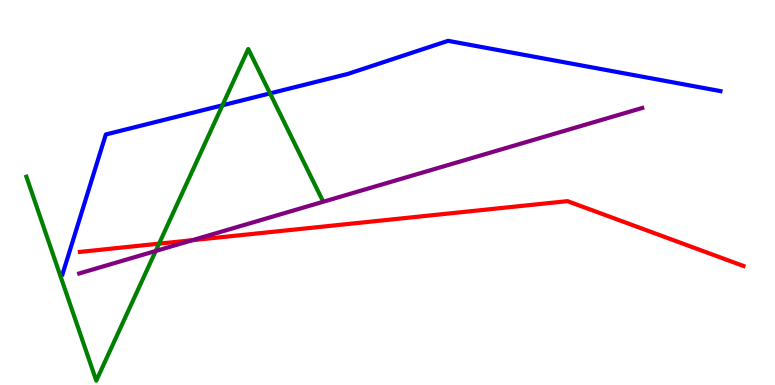[{'lines': ['blue', 'red'], 'intersections': []}, {'lines': ['green', 'red'], 'intersections': [{'x': 2.05, 'y': 3.67}]}, {'lines': ['purple', 'red'], 'intersections': [{'x': 2.48, 'y': 3.76}]}, {'lines': ['blue', 'green'], 'intersections': [{'x': 2.87, 'y': 7.27}, {'x': 3.48, 'y': 7.57}]}, {'lines': ['blue', 'purple'], 'intersections': []}, {'lines': ['green', 'purple'], 'intersections': [{'x': 2.01, 'y': 3.48}]}]